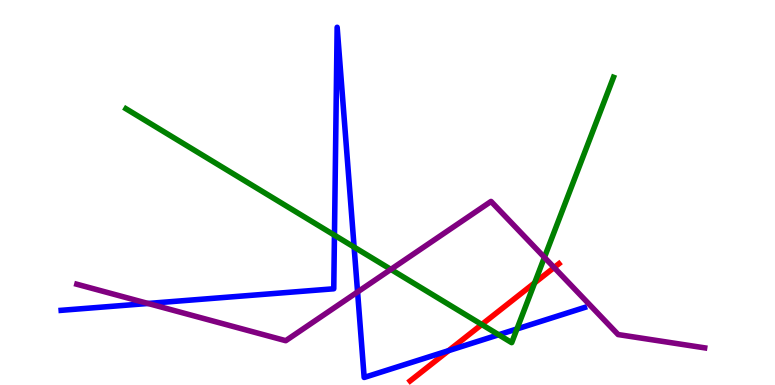[{'lines': ['blue', 'red'], 'intersections': [{'x': 5.79, 'y': 0.892}]}, {'lines': ['green', 'red'], 'intersections': [{'x': 6.22, 'y': 1.57}, {'x': 6.9, 'y': 2.65}]}, {'lines': ['purple', 'red'], 'intersections': [{'x': 7.15, 'y': 3.05}]}, {'lines': ['blue', 'green'], 'intersections': [{'x': 4.32, 'y': 3.89}, {'x': 4.57, 'y': 3.58}, {'x': 6.43, 'y': 1.3}, {'x': 6.67, 'y': 1.46}]}, {'lines': ['blue', 'purple'], 'intersections': [{'x': 1.91, 'y': 2.12}, {'x': 4.61, 'y': 2.42}]}, {'lines': ['green', 'purple'], 'intersections': [{'x': 5.04, 'y': 3.0}, {'x': 7.02, 'y': 3.32}]}]